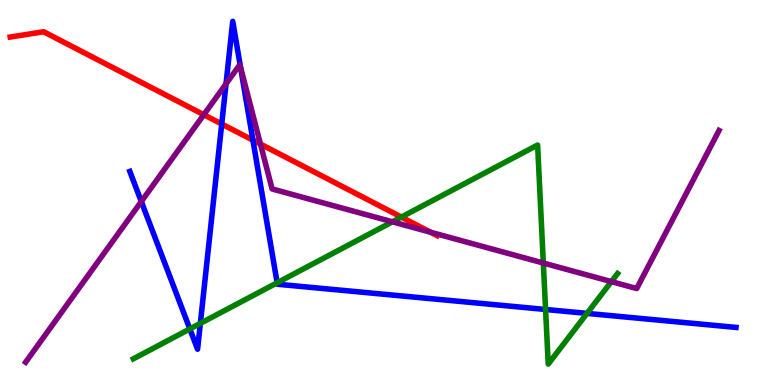[{'lines': ['blue', 'red'], 'intersections': [{'x': 2.86, 'y': 6.78}, {'x': 3.26, 'y': 6.36}]}, {'lines': ['green', 'red'], 'intersections': [{'x': 5.18, 'y': 4.36}]}, {'lines': ['purple', 'red'], 'intersections': [{'x': 2.63, 'y': 7.02}, {'x': 3.36, 'y': 6.26}, {'x': 5.56, 'y': 3.97}]}, {'lines': ['blue', 'green'], 'intersections': [{'x': 2.45, 'y': 1.46}, {'x': 2.59, 'y': 1.6}, {'x': 3.58, 'y': 2.66}, {'x': 7.04, 'y': 1.96}, {'x': 7.57, 'y': 1.86}]}, {'lines': ['blue', 'purple'], 'intersections': [{'x': 1.82, 'y': 4.77}, {'x': 2.92, 'y': 7.82}, {'x': 3.1, 'y': 8.25}]}, {'lines': ['green', 'purple'], 'intersections': [{'x': 5.06, 'y': 4.24}, {'x': 7.01, 'y': 3.17}, {'x': 7.89, 'y': 2.69}]}]